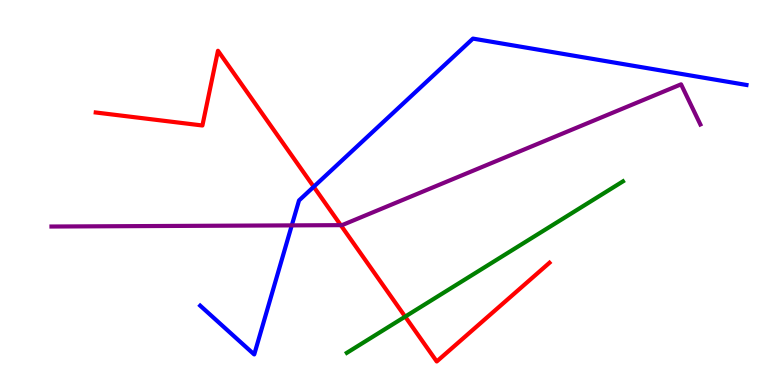[{'lines': ['blue', 'red'], 'intersections': [{'x': 4.05, 'y': 5.15}]}, {'lines': ['green', 'red'], 'intersections': [{'x': 5.23, 'y': 1.78}]}, {'lines': ['purple', 'red'], 'intersections': [{'x': 4.4, 'y': 4.15}]}, {'lines': ['blue', 'green'], 'intersections': []}, {'lines': ['blue', 'purple'], 'intersections': [{'x': 3.76, 'y': 4.15}]}, {'lines': ['green', 'purple'], 'intersections': []}]